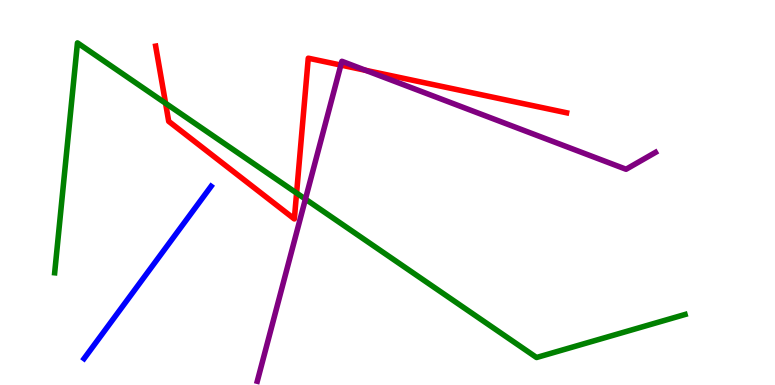[{'lines': ['blue', 'red'], 'intersections': []}, {'lines': ['green', 'red'], 'intersections': [{'x': 2.14, 'y': 7.32}, {'x': 3.83, 'y': 4.99}]}, {'lines': ['purple', 'red'], 'intersections': [{'x': 4.4, 'y': 8.31}, {'x': 4.72, 'y': 8.17}]}, {'lines': ['blue', 'green'], 'intersections': []}, {'lines': ['blue', 'purple'], 'intersections': []}, {'lines': ['green', 'purple'], 'intersections': [{'x': 3.94, 'y': 4.83}]}]